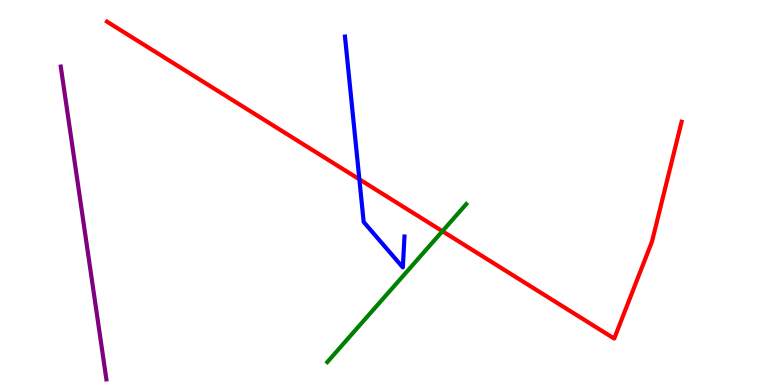[{'lines': ['blue', 'red'], 'intersections': [{'x': 4.64, 'y': 5.34}]}, {'lines': ['green', 'red'], 'intersections': [{'x': 5.71, 'y': 3.99}]}, {'lines': ['purple', 'red'], 'intersections': []}, {'lines': ['blue', 'green'], 'intersections': []}, {'lines': ['blue', 'purple'], 'intersections': []}, {'lines': ['green', 'purple'], 'intersections': []}]